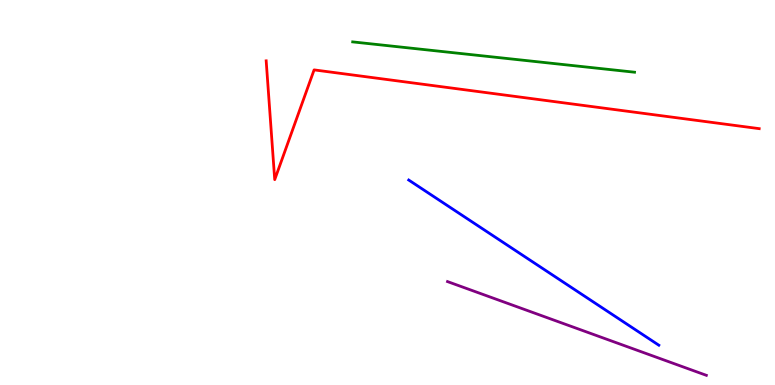[{'lines': ['blue', 'red'], 'intersections': []}, {'lines': ['green', 'red'], 'intersections': []}, {'lines': ['purple', 'red'], 'intersections': []}, {'lines': ['blue', 'green'], 'intersections': []}, {'lines': ['blue', 'purple'], 'intersections': []}, {'lines': ['green', 'purple'], 'intersections': []}]